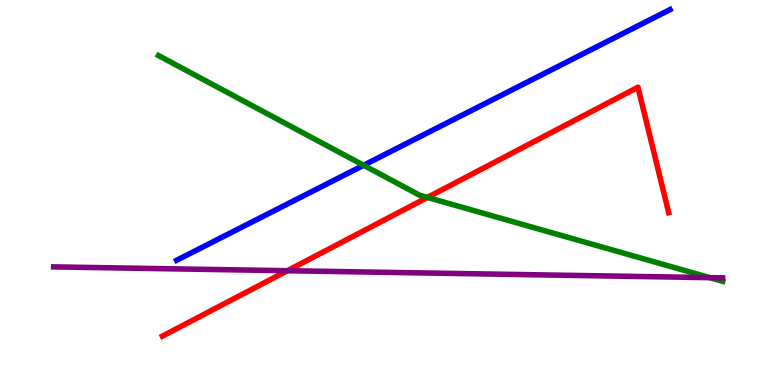[{'lines': ['blue', 'red'], 'intersections': []}, {'lines': ['green', 'red'], 'intersections': [{'x': 5.52, 'y': 4.87}]}, {'lines': ['purple', 'red'], 'intersections': [{'x': 3.71, 'y': 2.97}]}, {'lines': ['blue', 'green'], 'intersections': [{'x': 4.69, 'y': 5.71}]}, {'lines': ['blue', 'purple'], 'intersections': []}, {'lines': ['green', 'purple'], 'intersections': [{'x': 9.16, 'y': 2.79}]}]